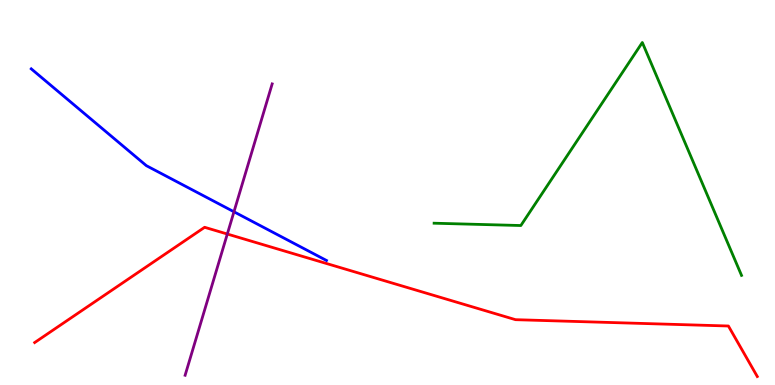[{'lines': ['blue', 'red'], 'intersections': []}, {'lines': ['green', 'red'], 'intersections': []}, {'lines': ['purple', 'red'], 'intersections': [{'x': 2.93, 'y': 3.92}]}, {'lines': ['blue', 'green'], 'intersections': []}, {'lines': ['blue', 'purple'], 'intersections': [{'x': 3.02, 'y': 4.5}]}, {'lines': ['green', 'purple'], 'intersections': []}]